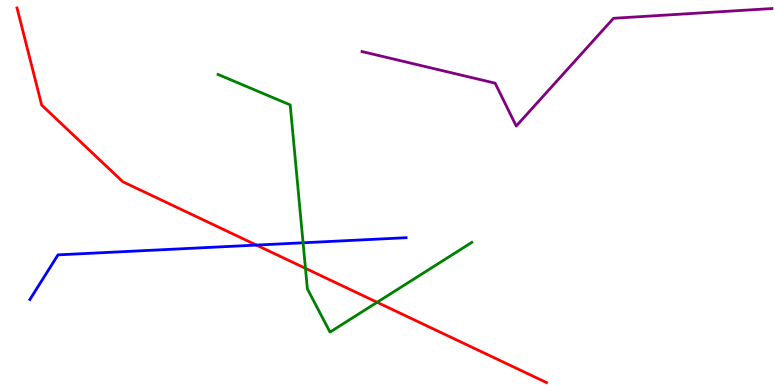[{'lines': ['blue', 'red'], 'intersections': [{'x': 3.31, 'y': 3.63}]}, {'lines': ['green', 'red'], 'intersections': [{'x': 3.94, 'y': 3.03}, {'x': 4.87, 'y': 2.15}]}, {'lines': ['purple', 'red'], 'intersections': []}, {'lines': ['blue', 'green'], 'intersections': [{'x': 3.91, 'y': 3.69}]}, {'lines': ['blue', 'purple'], 'intersections': []}, {'lines': ['green', 'purple'], 'intersections': []}]